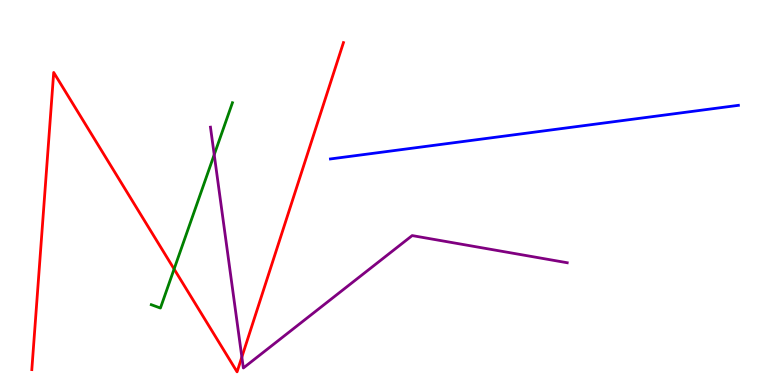[{'lines': ['blue', 'red'], 'intersections': []}, {'lines': ['green', 'red'], 'intersections': [{'x': 2.25, 'y': 3.01}]}, {'lines': ['purple', 'red'], 'intersections': [{'x': 3.12, 'y': 0.726}]}, {'lines': ['blue', 'green'], 'intersections': []}, {'lines': ['blue', 'purple'], 'intersections': []}, {'lines': ['green', 'purple'], 'intersections': [{'x': 2.76, 'y': 5.98}]}]